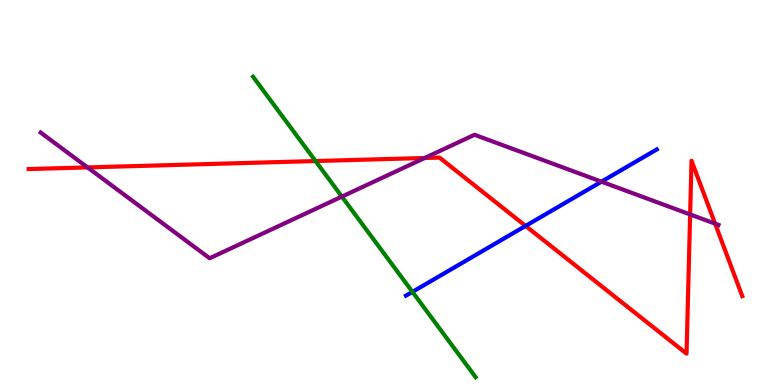[{'lines': ['blue', 'red'], 'intersections': [{'x': 6.78, 'y': 4.13}]}, {'lines': ['green', 'red'], 'intersections': [{'x': 4.07, 'y': 5.82}]}, {'lines': ['purple', 'red'], 'intersections': [{'x': 1.13, 'y': 5.65}, {'x': 5.48, 'y': 5.9}, {'x': 8.9, 'y': 4.43}, {'x': 9.23, 'y': 4.19}]}, {'lines': ['blue', 'green'], 'intersections': [{'x': 5.32, 'y': 2.42}]}, {'lines': ['blue', 'purple'], 'intersections': [{'x': 7.76, 'y': 5.28}]}, {'lines': ['green', 'purple'], 'intersections': [{'x': 4.41, 'y': 4.89}]}]